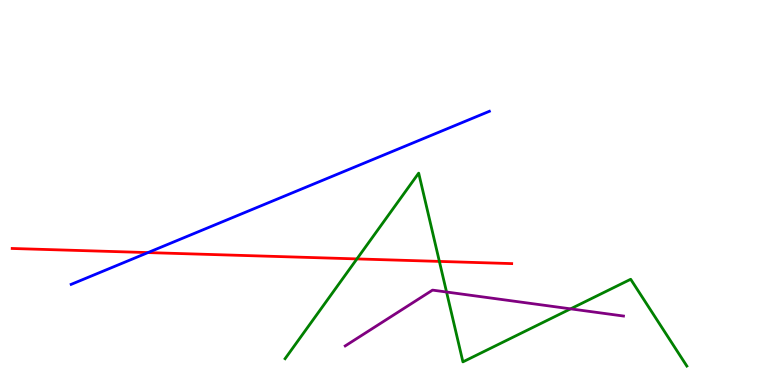[{'lines': ['blue', 'red'], 'intersections': [{'x': 1.91, 'y': 3.44}]}, {'lines': ['green', 'red'], 'intersections': [{'x': 4.61, 'y': 3.28}, {'x': 5.67, 'y': 3.21}]}, {'lines': ['purple', 'red'], 'intersections': []}, {'lines': ['blue', 'green'], 'intersections': []}, {'lines': ['blue', 'purple'], 'intersections': []}, {'lines': ['green', 'purple'], 'intersections': [{'x': 5.76, 'y': 2.42}, {'x': 7.36, 'y': 1.98}]}]